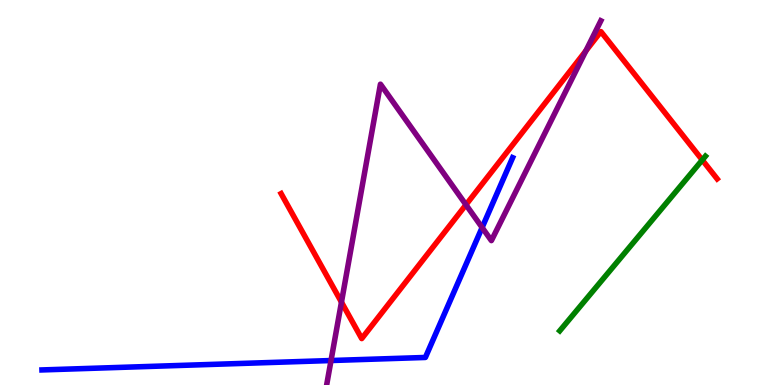[{'lines': ['blue', 'red'], 'intersections': []}, {'lines': ['green', 'red'], 'intersections': [{'x': 9.06, 'y': 5.84}]}, {'lines': ['purple', 'red'], 'intersections': [{'x': 4.41, 'y': 2.15}, {'x': 6.01, 'y': 4.68}, {'x': 7.56, 'y': 8.68}]}, {'lines': ['blue', 'green'], 'intersections': []}, {'lines': ['blue', 'purple'], 'intersections': [{'x': 4.27, 'y': 0.636}, {'x': 6.22, 'y': 4.09}]}, {'lines': ['green', 'purple'], 'intersections': []}]